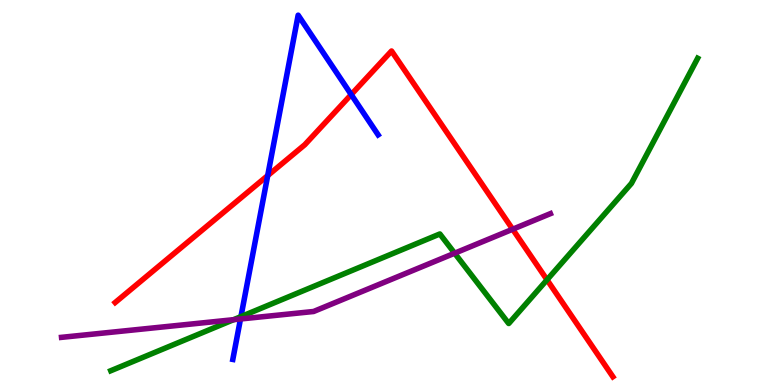[{'lines': ['blue', 'red'], 'intersections': [{'x': 3.45, 'y': 5.44}, {'x': 4.53, 'y': 7.54}]}, {'lines': ['green', 'red'], 'intersections': [{'x': 7.06, 'y': 2.73}]}, {'lines': ['purple', 'red'], 'intersections': [{'x': 6.61, 'y': 4.05}]}, {'lines': ['blue', 'green'], 'intersections': [{'x': 3.11, 'y': 1.78}]}, {'lines': ['blue', 'purple'], 'intersections': [{'x': 3.1, 'y': 1.71}]}, {'lines': ['green', 'purple'], 'intersections': [{'x': 3.01, 'y': 1.7}, {'x': 5.87, 'y': 3.42}]}]